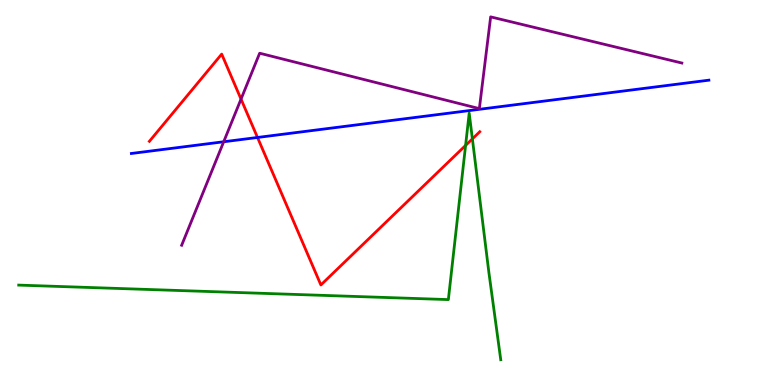[{'lines': ['blue', 'red'], 'intersections': [{'x': 3.32, 'y': 6.43}]}, {'lines': ['green', 'red'], 'intersections': [{'x': 6.01, 'y': 6.22}, {'x': 6.1, 'y': 6.39}]}, {'lines': ['purple', 'red'], 'intersections': [{'x': 3.11, 'y': 7.43}]}, {'lines': ['blue', 'green'], 'intersections': []}, {'lines': ['blue', 'purple'], 'intersections': [{'x': 2.89, 'y': 6.32}]}, {'lines': ['green', 'purple'], 'intersections': []}]